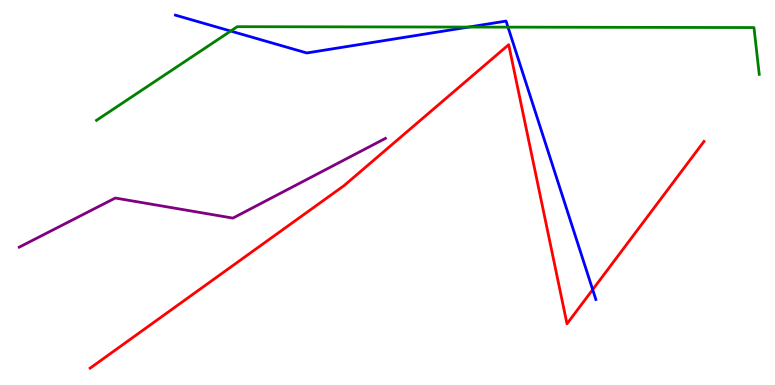[{'lines': ['blue', 'red'], 'intersections': [{'x': 7.65, 'y': 2.48}]}, {'lines': ['green', 'red'], 'intersections': []}, {'lines': ['purple', 'red'], 'intersections': []}, {'lines': ['blue', 'green'], 'intersections': [{'x': 2.98, 'y': 9.19}, {'x': 6.05, 'y': 9.3}, {'x': 6.55, 'y': 9.3}]}, {'lines': ['blue', 'purple'], 'intersections': []}, {'lines': ['green', 'purple'], 'intersections': []}]